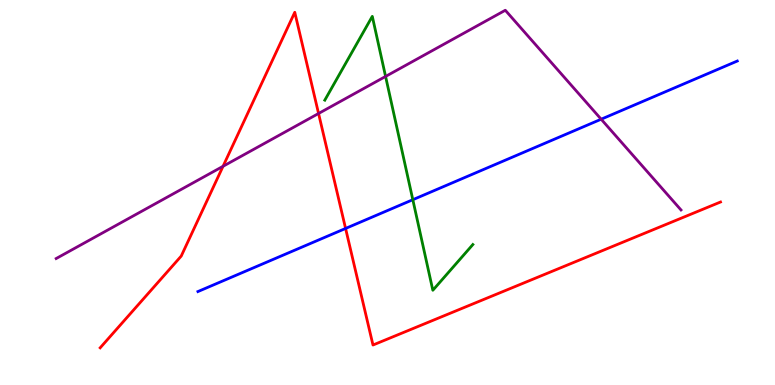[{'lines': ['blue', 'red'], 'intersections': [{'x': 4.46, 'y': 4.07}]}, {'lines': ['green', 'red'], 'intersections': []}, {'lines': ['purple', 'red'], 'intersections': [{'x': 2.88, 'y': 5.68}, {'x': 4.11, 'y': 7.05}]}, {'lines': ['blue', 'green'], 'intersections': [{'x': 5.33, 'y': 4.81}]}, {'lines': ['blue', 'purple'], 'intersections': [{'x': 7.76, 'y': 6.9}]}, {'lines': ['green', 'purple'], 'intersections': [{'x': 4.98, 'y': 8.01}]}]